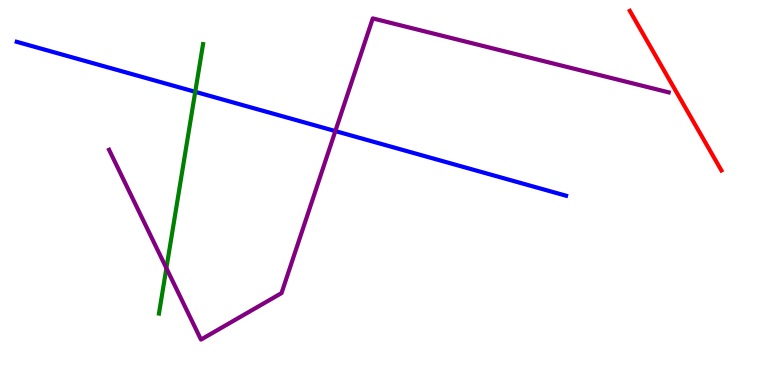[{'lines': ['blue', 'red'], 'intersections': []}, {'lines': ['green', 'red'], 'intersections': []}, {'lines': ['purple', 'red'], 'intersections': []}, {'lines': ['blue', 'green'], 'intersections': [{'x': 2.52, 'y': 7.61}]}, {'lines': ['blue', 'purple'], 'intersections': [{'x': 4.33, 'y': 6.6}]}, {'lines': ['green', 'purple'], 'intersections': [{'x': 2.15, 'y': 3.03}]}]